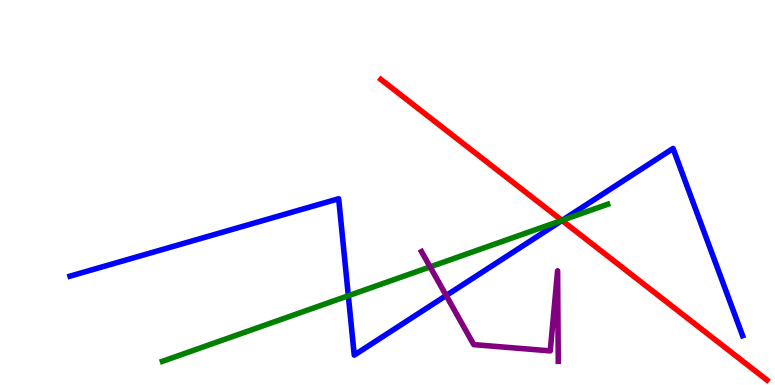[{'lines': ['blue', 'red'], 'intersections': [{'x': 7.25, 'y': 4.27}]}, {'lines': ['green', 'red'], 'intersections': [{'x': 7.25, 'y': 4.28}]}, {'lines': ['purple', 'red'], 'intersections': []}, {'lines': ['blue', 'green'], 'intersections': [{'x': 4.49, 'y': 2.32}, {'x': 7.26, 'y': 4.28}]}, {'lines': ['blue', 'purple'], 'intersections': [{'x': 5.76, 'y': 2.32}]}, {'lines': ['green', 'purple'], 'intersections': [{'x': 5.55, 'y': 3.07}]}]